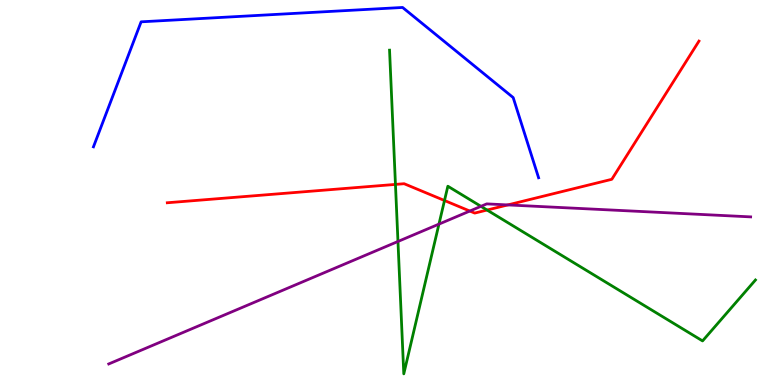[{'lines': ['blue', 'red'], 'intersections': []}, {'lines': ['green', 'red'], 'intersections': [{'x': 5.1, 'y': 5.21}, {'x': 5.74, 'y': 4.79}, {'x': 6.28, 'y': 4.54}]}, {'lines': ['purple', 'red'], 'intersections': [{'x': 6.06, 'y': 4.52}, {'x': 6.55, 'y': 4.68}]}, {'lines': ['blue', 'green'], 'intersections': []}, {'lines': ['blue', 'purple'], 'intersections': []}, {'lines': ['green', 'purple'], 'intersections': [{'x': 5.14, 'y': 3.73}, {'x': 5.66, 'y': 4.18}, {'x': 6.21, 'y': 4.64}]}]